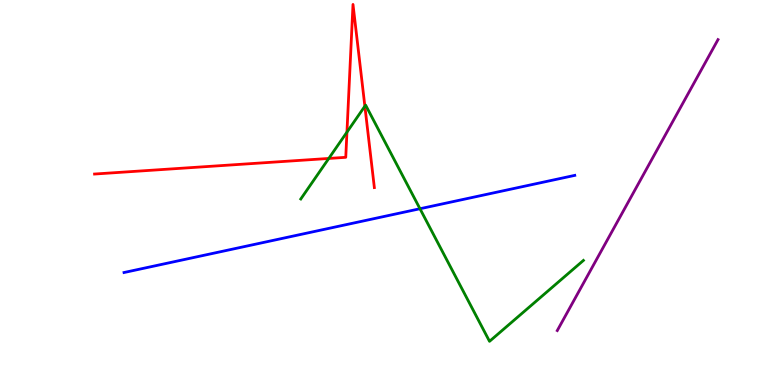[{'lines': ['blue', 'red'], 'intersections': []}, {'lines': ['green', 'red'], 'intersections': [{'x': 4.24, 'y': 5.88}, {'x': 4.48, 'y': 6.57}, {'x': 4.71, 'y': 7.24}]}, {'lines': ['purple', 'red'], 'intersections': []}, {'lines': ['blue', 'green'], 'intersections': [{'x': 5.42, 'y': 4.58}]}, {'lines': ['blue', 'purple'], 'intersections': []}, {'lines': ['green', 'purple'], 'intersections': []}]